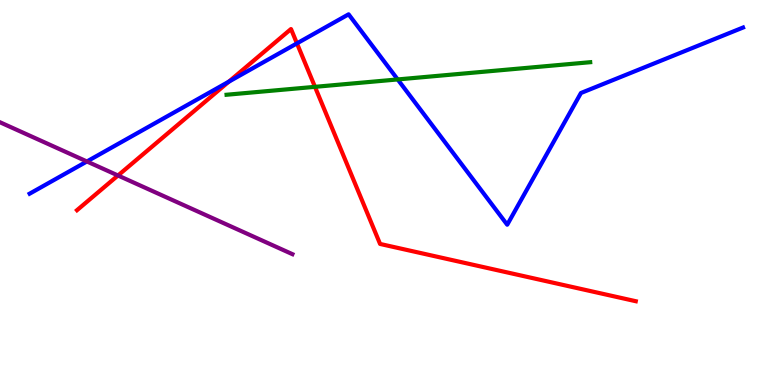[{'lines': ['blue', 'red'], 'intersections': [{'x': 2.95, 'y': 7.88}, {'x': 3.83, 'y': 8.87}]}, {'lines': ['green', 'red'], 'intersections': [{'x': 4.06, 'y': 7.74}]}, {'lines': ['purple', 'red'], 'intersections': [{'x': 1.52, 'y': 5.44}]}, {'lines': ['blue', 'green'], 'intersections': [{'x': 5.13, 'y': 7.94}]}, {'lines': ['blue', 'purple'], 'intersections': [{'x': 1.12, 'y': 5.81}]}, {'lines': ['green', 'purple'], 'intersections': []}]